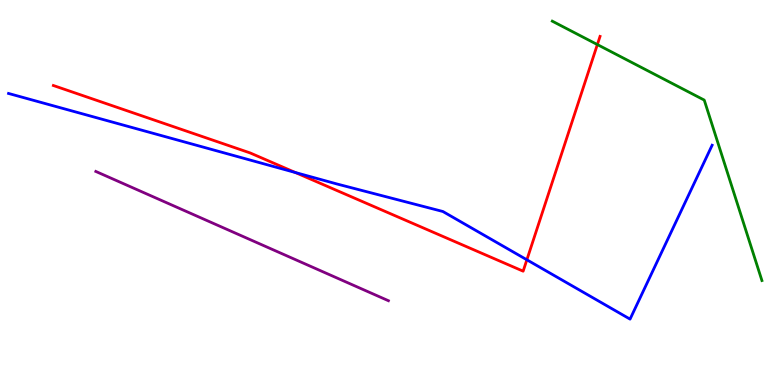[{'lines': ['blue', 'red'], 'intersections': [{'x': 3.81, 'y': 5.52}, {'x': 6.8, 'y': 3.25}]}, {'lines': ['green', 'red'], 'intersections': [{'x': 7.71, 'y': 8.84}]}, {'lines': ['purple', 'red'], 'intersections': []}, {'lines': ['blue', 'green'], 'intersections': []}, {'lines': ['blue', 'purple'], 'intersections': []}, {'lines': ['green', 'purple'], 'intersections': []}]